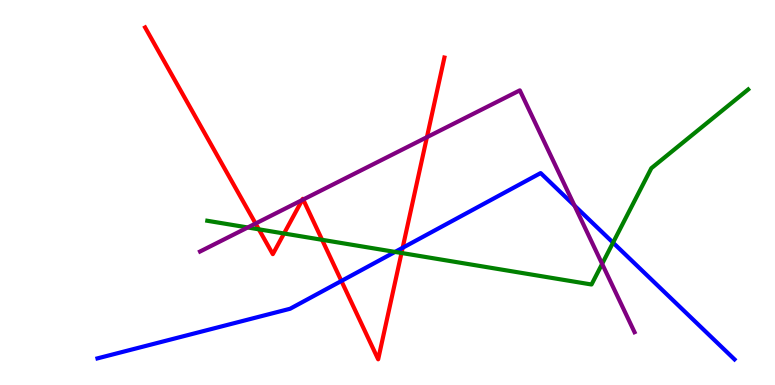[{'lines': ['blue', 'red'], 'intersections': [{'x': 4.41, 'y': 2.7}, {'x': 5.2, 'y': 3.56}]}, {'lines': ['green', 'red'], 'intersections': [{'x': 3.34, 'y': 4.04}, {'x': 3.66, 'y': 3.94}, {'x': 4.16, 'y': 3.77}, {'x': 5.18, 'y': 3.43}]}, {'lines': ['purple', 'red'], 'intersections': [{'x': 3.3, 'y': 4.19}, {'x': 3.9, 'y': 4.8}, {'x': 3.91, 'y': 4.82}, {'x': 5.51, 'y': 6.44}]}, {'lines': ['blue', 'green'], 'intersections': [{'x': 5.1, 'y': 3.46}, {'x': 7.91, 'y': 3.7}]}, {'lines': ['blue', 'purple'], 'intersections': [{'x': 7.41, 'y': 4.66}]}, {'lines': ['green', 'purple'], 'intersections': [{'x': 3.2, 'y': 4.09}, {'x': 7.77, 'y': 3.15}]}]